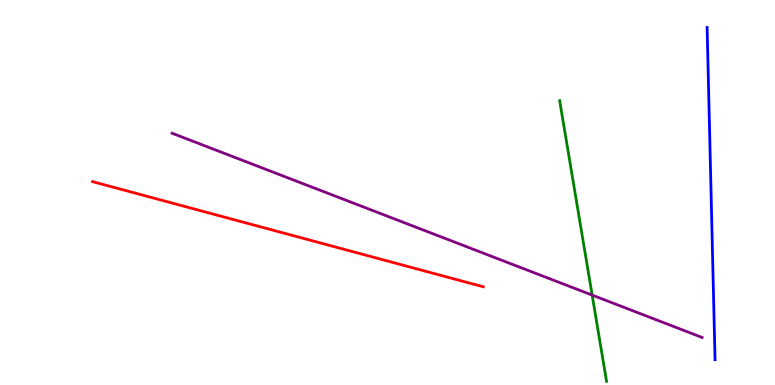[{'lines': ['blue', 'red'], 'intersections': []}, {'lines': ['green', 'red'], 'intersections': []}, {'lines': ['purple', 'red'], 'intersections': []}, {'lines': ['blue', 'green'], 'intersections': []}, {'lines': ['blue', 'purple'], 'intersections': []}, {'lines': ['green', 'purple'], 'intersections': [{'x': 7.64, 'y': 2.34}]}]